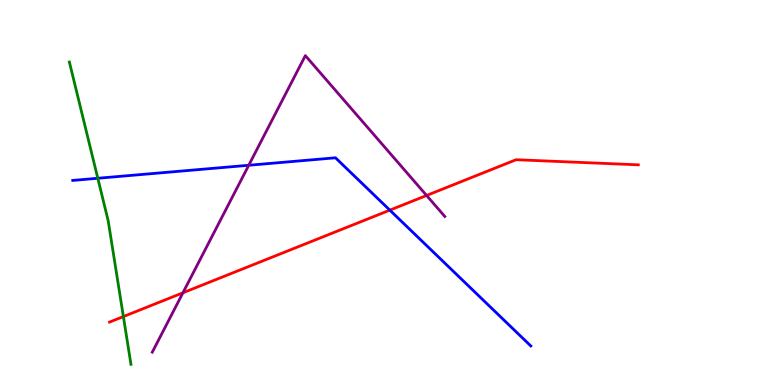[{'lines': ['blue', 'red'], 'intersections': [{'x': 5.03, 'y': 4.54}]}, {'lines': ['green', 'red'], 'intersections': [{'x': 1.59, 'y': 1.78}]}, {'lines': ['purple', 'red'], 'intersections': [{'x': 2.36, 'y': 2.4}, {'x': 5.5, 'y': 4.92}]}, {'lines': ['blue', 'green'], 'intersections': [{'x': 1.26, 'y': 5.37}]}, {'lines': ['blue', 'purple'], 'intersections': [{'x': 3.21, 'y': 5.71}]}, {'lines': ['green', 'purple'], 'intersections': []}]